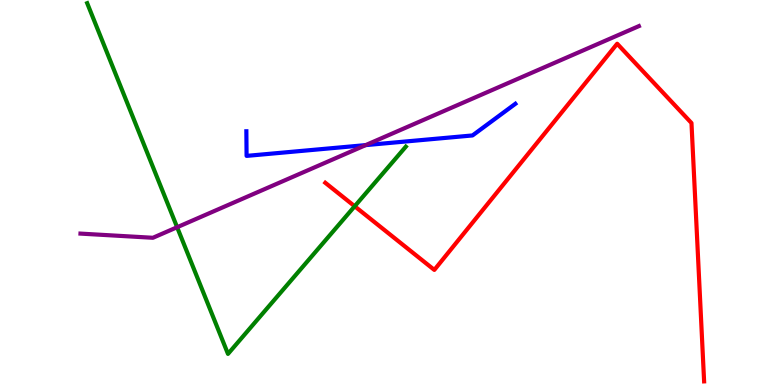[{'lines': ['blue', 'red'], 'intersections': []}, {'lines': ['green', 'red'], 'intersections': [{'x': 4.58, 'y': 4.64}]}, {'lines': ['purple', 'red'], 'intersections': []}, {'lines': ['blue', 'green'], 'intersections': []}, {'lines': ['blue', 'purple'], 'intersections': [{'x': 4.72, 'y': 6.23}]}, {'lines': ['green', 'purple'], 'intersections': [{'x': 2.29, 'y': 4.1}]}]